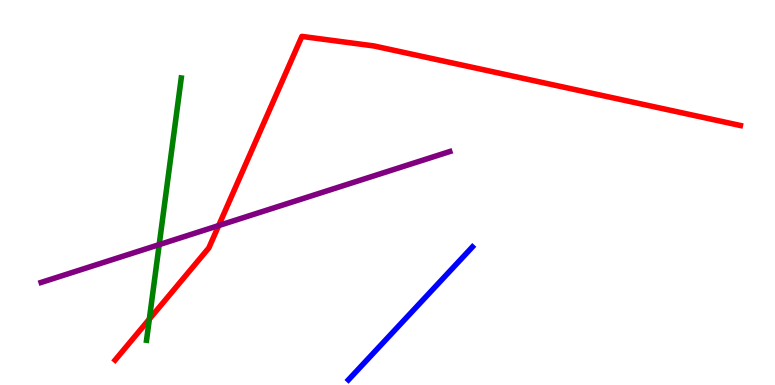[{'lines': ['blue', 'red'], 'intersections': []}, {'lines': ['green', 'red'], 'intersections': [{'x': 1.93, 'y': 1.71}]}, {'lines': ['purple', 'red'], 'intersections': [{'x': 2.82, 'y': 4.14}]}, {'lines': ['blue', 'green'], 'intersections': []}, {'lines': ['blue', 'purple'], 'intersections': []}, {'lines': ['green', 'purple'], 'intersections': [{'x': 2.05, 'y': 3.65}]}]